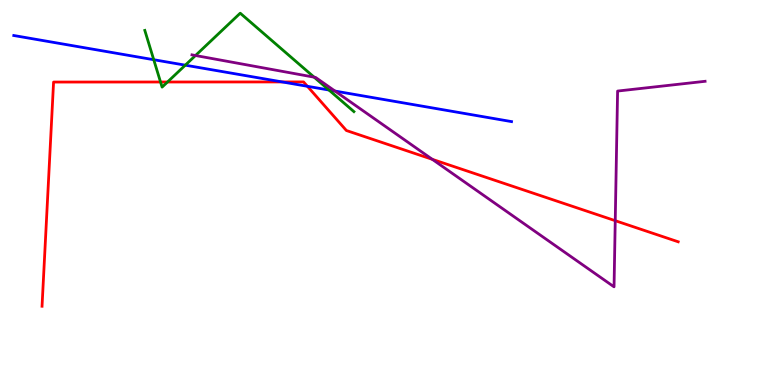[{'lines': ['blue', 'red'], 'intersections': [{'x': 3.64, 'y': 7.87}, {'x': 3.97, 'y': 7.76}]}, {'lines': ['green', 'red'], 'intersections': [{'x': 2.07, 'y': 7.87}, {'x': 2.16, 'y': 7.87}]}, {'lines': ['purple', 'red'], 'intersections': [{'x': 5.58, 'y': 5.86}, {'x': 7.94, 'y': 4.27}]}, {'lines': ['blue', 'green'], 'intersections': [{'x': 1.98, 'y': 8.45}, {'x': 2.39, 'y': 8.31}, {'x': 4.24, 'y': 7.66}]}, {'lines': ['blue', 'purple'], 'intersections': [{'x': 4.32, 'y': 7.63}]}, {'lines': ['green', 'purple'], 'intersections': [{'x': 2.52, 'y': 8.56}, {'x': 4.05, 'y': 8.0}]}]